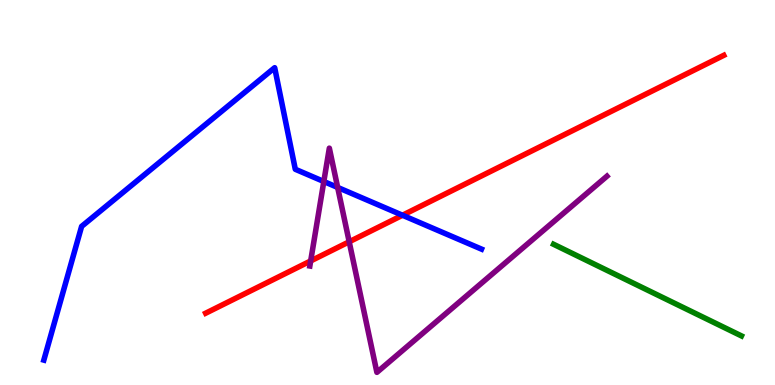[{'lines': ['blue', 'red'], 'intersections': [{'x': 5.19, 'y': 4.41}]}, {'lines': ['green', 'red'], 'intersections': []}, {'lines': ['purple', 'red'], 'intersections': [{'x': 4.01, 'y': 3.22}, {'x': 4.51, 'y': 3.72}]}, {'lines': ['blue', 'green'], 'intersections': []}, {'lines': ['blue', 'purple'], 'intersections': [{'x': 4.18, 'y': 5.29}, {'x': 4.36, 'y': 5.13}]}, {'lines': ['green', 'purple'], 'intersections': []}]